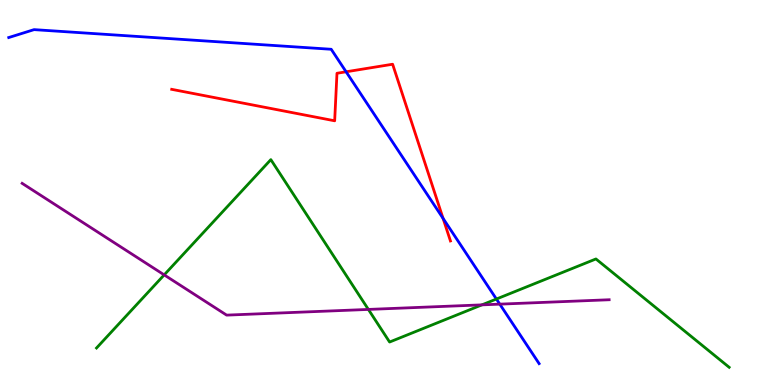[{'lines': ['blue', 'red'], 'intersections': [{'x': 4.47, 'y': 8.14}, {'x': 5.72, 'y': 4.33}]}, {'lines': ['green', 'red'], 'intersections': []}, {'lines': ['purple', 'red'], 'intersections': []}, {'lines': ['blue', 'green'], 'intersections': [{'x': 6.41, 'y': 2.23}]}, {'lines': ['blue', 'purple'], 'intersections': [{'x': 6.45, 'y': 2.1}]}, {'lines': ['green', 'purple'], 'intersections': [{'x': 2.12, 'y': 2.86}, {'x': 4.75, 'y': 1.96}, {'x': 6.22, 'y': 2.08}]}]